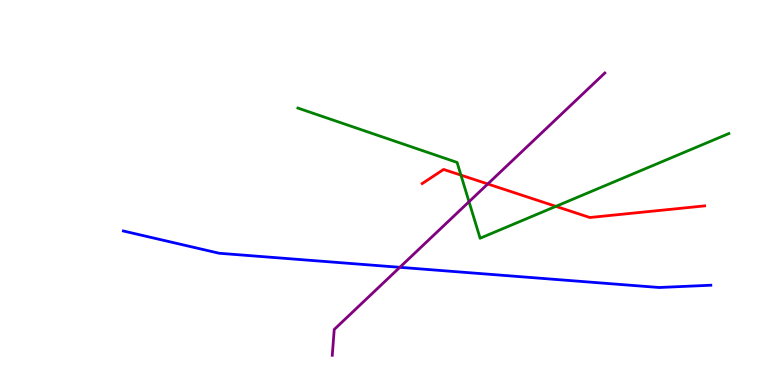[{'lines': ['blue', 'red'], 'intersections': []}, {'lines': ['green', 'red'], 'intersections': [{'x': 5.95, 'y': 5.45}, {'x': 7.17, 'y': 4.64}]}, {'lines': ['purple', 'red'], 'intersections': [{'x': 6.29, 'y': 5.22}]}, {'lines': ['blue', 'green'], 'intersections': []}, {'lines': ['blue', 'purple'], 'intersections': [{'x': 5.16, 'y': 3.06}]}, {'lines': ['green', 'purple'], 'intersections': [{'x': 6.05, 'y': 4.76}]}]